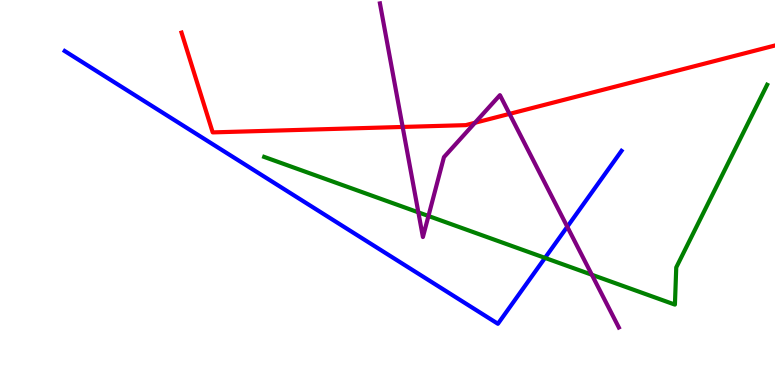[{'lines': ['blue', 'red'], 'intersections': []}, {'lines': ['green', 'red'], 'intersections': []}, {'lines': ['purple', 'red'], 'intersections': [{'x': 5.2, 'y': 6.7}, {'x': 6.13, 'y': 6.81}, {'x': 6.57, 'y': 7.04}]}, {'lines': ['blue', 'green'], 'intersections': [{'x': 7.03, 'y': 3.3}]}, {'lines': ['blue', 'purple'], 'intersections': [{'x': 7.32, 'y': 4.11}]}, {'lines': ['green', 'purple'], 'intersections': [{'x': 5.4, 'y': 4.48}, {'x': 5.53, 'y': 4.39}, {'x': 7.64, 'y': 2.86}]}]